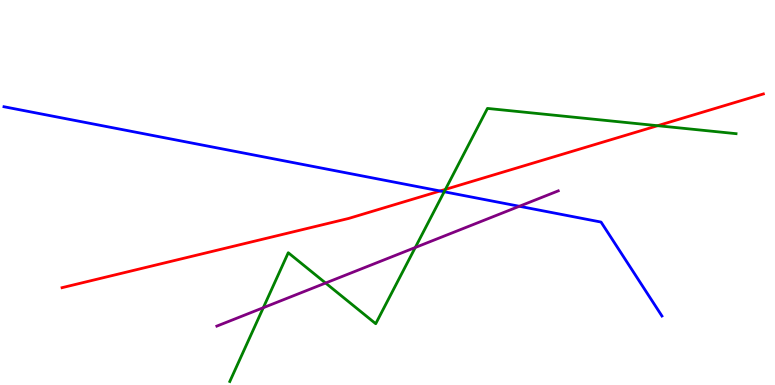[{'lines': ['blue', 'red'], 'intersections': [{'x': 5.68, 'y': 5.04}]}, {'lines': ['green', 'red'], 'intersections': [{'x': 5.75, 'y': 5.08}, {'x': 8.49, 'y': 6.74}]}, {'lines': ['purple', 'red'], 'intersections': []}, {'lines': ['blue', 'green'], 'intersections': [{'x': 5.73, 'y': 5.02}]}, {'lines': ['blue', 'purple'], 'intersections': [{'x': 6.7, 'y': 4.64}]}, {'lines': ['green', 'purple'], 'intersections': [{'x': 3.4, 'y': 2.01}, {'x': 4.2, 'y': 2.65}, {'x': 5.36, 'y': 3.57}]}]